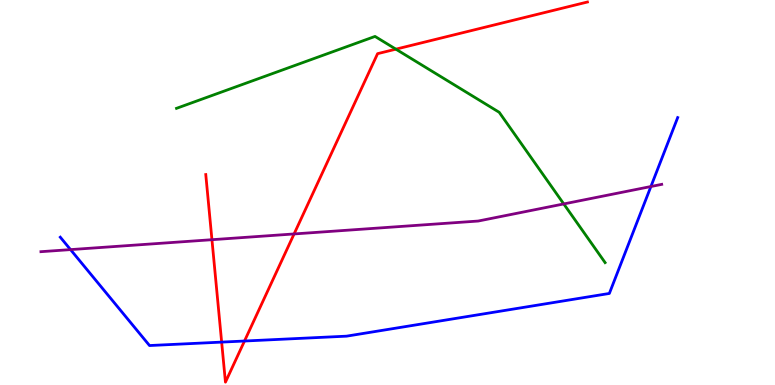[{'lines': ['blue', 'red'], 'intersections': [{'x': 2.86, 'y': 1.11}, {'x': 3.15, 'y': 1.14}]}, {'lines': ['green', 'red'], 'intersections': [{'x': 5.11, 'y': 8.72}]}, {'lines': ['purple', 'red'], 'intersections': [{'x': 2.73, 'y': 3.77}, {'x': 3.79, 'y': 3.92}]}, {'lines': ['blue', 'green'], 'intersections': []}, {'lines': ['blue', 'purple'], 'intersections': [{'x': 0.91, 'y': 3.52}, {'x': 8.4, 'y': 5.16}]}, {'lines': ['green', 'purple'], 'intersections': [{'x': 7.27, 'y': 4.7}]}]